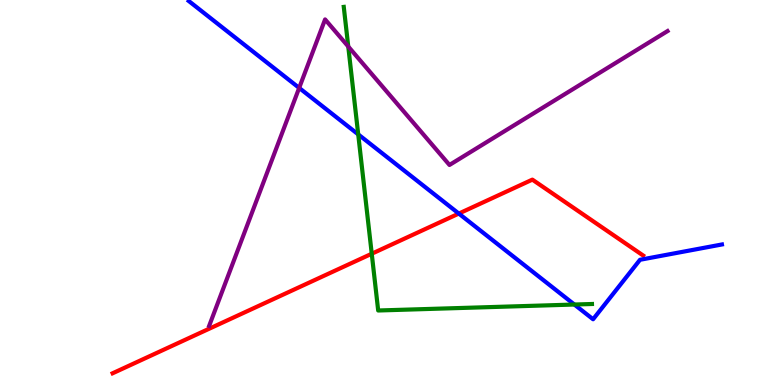[{'lines': ['blue', 'red'], 'intersections': [{'x': 5.92, 'y': 4.45}]}, {'lines': ['green', 'red'], 'intersections': [{'x': 4.8, 'y': 3.41}]}, {'lines': ['purple', 'red'], 'intersections': []}, {'lines': ['blue', 'green'], 'intersections': [{'x': 4.62, 'y': 6.51}, {'x': 7.41, 'y': 2.09}]}, {'lines': ['blue', 'purple'], 'intersections': [{'x': 3.86, 'y': 7.72}]}, {'lines': ['green', 'purple'], 'intersections': [{'x': 4.49, 'y': 8.79}]}]